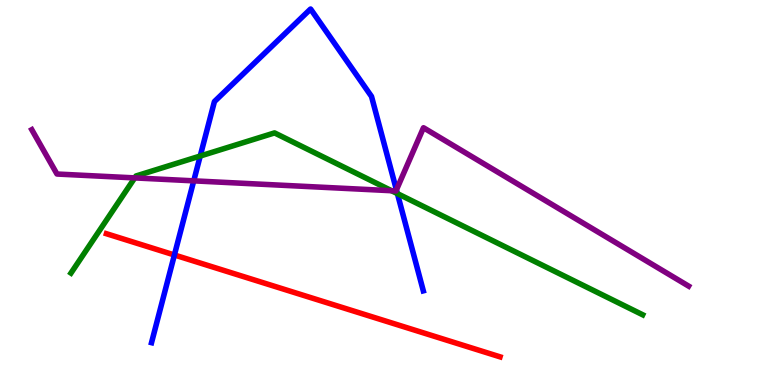[{'lines': ['blue', 'red'], 'intersections': [{'x': 2.25, 'y': 3.38}]}, {'lines': ['green', 'red'], 'intersections': []}, {'lines': ['purple', 'red'], 'intersections': []}, {'lines': ['blue', 'green'], 'intersections': [{'x': 2.58, 'y': 5.95}, {'x': 5.13, 'y': 4.97}]}, {'lines': ['blue', 'purple'], 'intersections': [{'x': 2.5, 'y': 5.3}, {'x': 5.12, 'y': 5.07}]}, {'lines': ['green', 'purple'], 'intersections': [{'x': 1.74, 'y': 5.38}, {'x': 5.05, 'y': 5.05}]}]